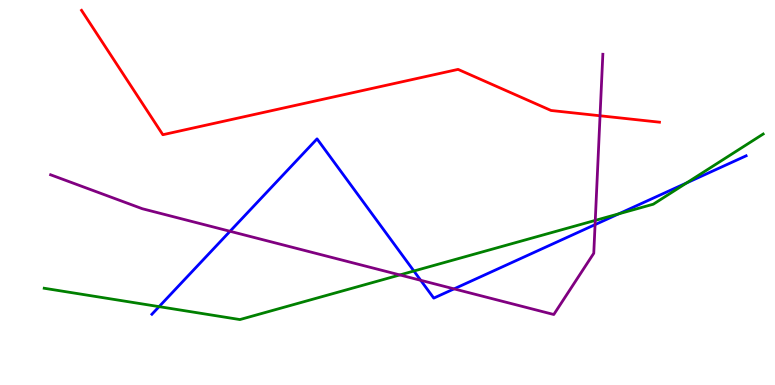[{'lines': ['blue', 'red'], 'intersections': []}, {'lines': ['green', 'red'], 'intersections': []}, {'lines': ['purple', 'red'], 'intersections': [{'x': 7.74, 'y': 6.99}]}, {'lines': ['blue', 'green'], 'intersections': [{'x': 2.05, 'y': 2.04}, {'x': 5.34, 'y': 2.96}, {'x': 7.98, 'y': 4.45}, {'x': 8.86, 'y': 5.25}]}, {'lines': ['blue', 'purple'], 'intersections': [{'x': 2.97, 'y': 3.99}, {'x': 5.43, 'y': 2.72}, {'x': 5.86, 'y': 2.5}, {'x': 7.68, 'y': 4.17}]}, {'lines': ['green', 'purple'], 'intersections': [{'x': 5.16, 'y': 2.86}, {'x': 7.68, 'y': 4.28}]}]